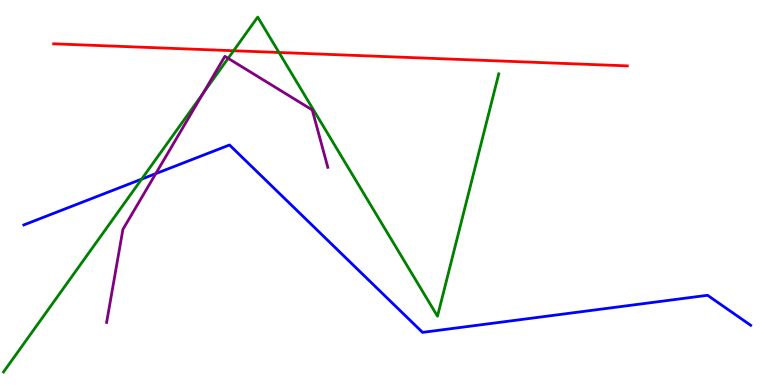[{'lines': ['blue', 'red'], 'intersections': []}, {'lines': ['green', 'red'], 'intersections': [{'x': 3.01, 'y': 8.68}, {'x': 3.6, 'y': 8.64}]}, {'lines': ['purple', 'red'], 'intersections': []}, {'lines': ['blue', 'green'], 'intersections': [{'x': 1.83, 'y': 5.35}]}, {'lines': ['blue', 'purple'], 'intersections': [{'x': 2.01, 'y': 5.49}]}, {'lines': ['green', 'purple'], 'intersections': [{'x': 2.62, 'y': 7.57}, {'x': 2.94, 'y': 8.48}]}]